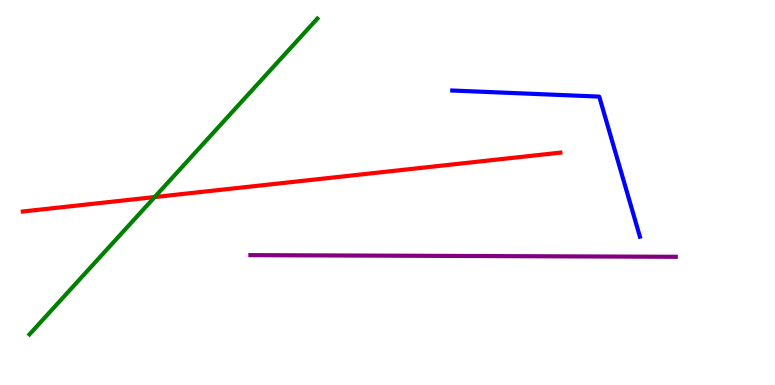[{'lines': ['blue', 'red'], 'intersections': []}, {'lines': ['green', 'red'], 'intersections': [{'x': 2.0, 'y': 4.88}]}, {'lines': ['purple', 'red'], 'intersections': []}, {'lines': ['blue', 'green'], 'intersections': []}, {'lines': ['blue', 'purple'], 'intersections': []}, {'lines': ['green', 'purple'], 'intersections': []}]